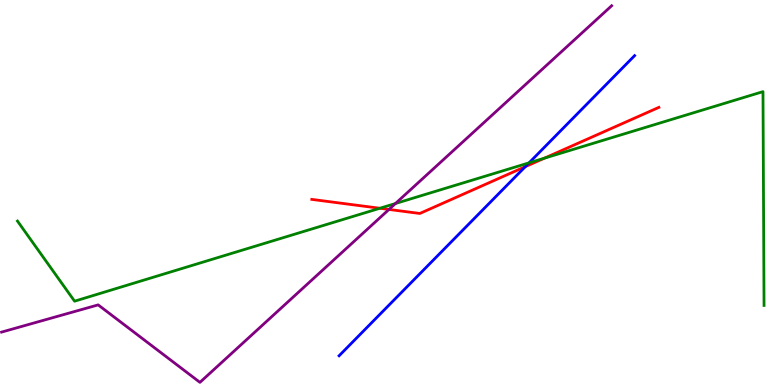[{'lines': ['blue', 'red'], 'intersections': [{'x': 6.78, 'y': 5.67}]}, {'lines': ['green', 'red'], 'intersections': [{'x': 4.9, 'y': 4.59}, {'x': 7.02, 'y': 5.89}]}, {'lines': ['purple', 'red'], 'intersections': [{'x': 5.02, 'y': 4.56}]}, {'lines': ['blue', 'green'], 'intersections': [{'x': 6.83, 'y': 5.77}]}, {'lines': ['blue', 'purple'], 'intersections': []}, {'lines': ['green', 'purple'], 'intersections': [{'x': 5.1, 'y': 4.71}]}]